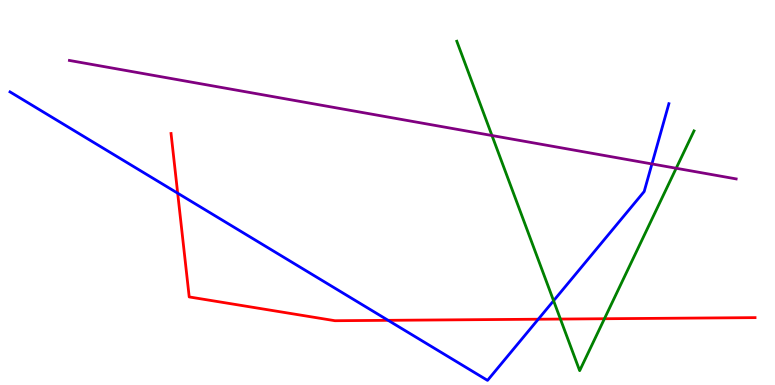[{'lines': ['blue', 'red'], 'intersections': [{'x': 2.29, 'y': 4.98}, {'x': 5.01, 'y': 1.68}, {'x': 6.95, 'y': 1.71}]}, {'lines': ['green', 'red'], 'intersections': [{'x': 7.23, 'y': 1.71}, {'x': 7.8, 'y': 1.72}]}, {'lines': ['purple', 'red'], 'intersections': []}, {'lines': ['blue', 'green'], 'intersections': [{'x': 7.14, 'y': 2.19}]}, {'lines': ['blue', 'purple'], 'intersections': [{'x': 8.41, 'y': 5.74}]}, {'lines': ['green', 'purple'], 'intersections': [{'x': 6.35, 'y': 6.48}, {'x': 8.72, 'y': 5.63}]}]